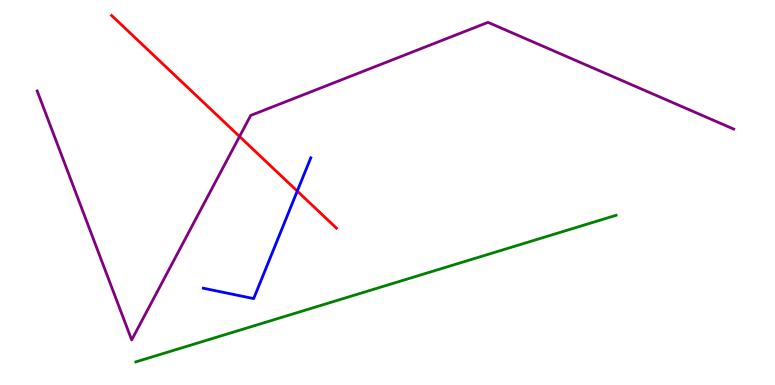[{'lines': ['blue', 'red'], 'intersections': [{'x': 3.84, 'y': 5.04}]}, {'lines': ['green', 'red'], 'intersections': []}, {'lines': ['purple', 'red'], 'intersections': [{'x': 3.09, 'y': 6.45}]}, {'lines': ['blue', 'green'], 'intersections': []}, {'lines': ['blue', 'purple'], 'intersections': []}, {'lines': ['green', 'purple'], 'intersections': []}]